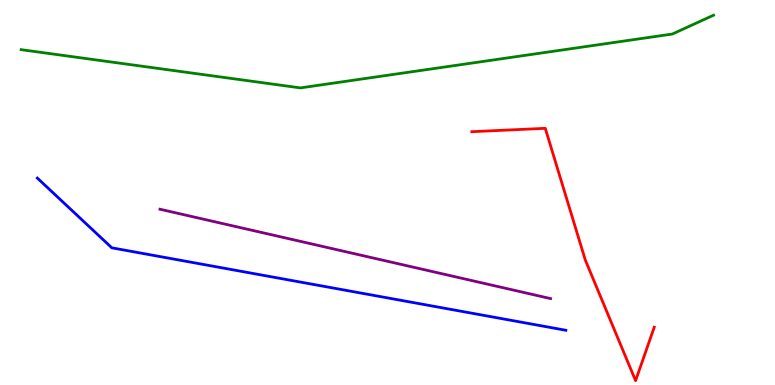[{'lines': ['blue', 'red'], 'intersections': []}, {'lines': ['green', 'red'], 'intersections': []}, {'lines': ['purple', 'red'], 'intersections': []}, {'lines': ['blue', 'green'], 'intersections': []}, {'lines': ['blue', 'purple'], 'intersections': []}, {'lines': ['green', 'purple'], 'intersections': []}]